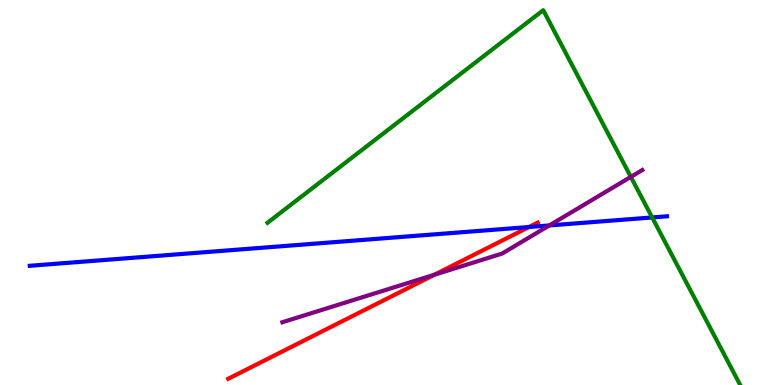[{'lines': ['blue', 'red'], 'intersections': [{'x': 6.83, 'y': 4.1}]}, {'lines': ['green', 'red'], 'intersections': []}, {'lines': ['purple', 'red'], 'intersections': [{'x': 5.61, 'y': 2.86}]}, {'lines': ['blue', 'green'], 'intersections': [{'x': 8.42, 'y': 4.35}]}, {'lines': ['blue', 'purple'], 'intersections': [{'x': 7.09, 'y': 4.14}]}, {'lines': ['green', 'purple'], 'intersections': [{'x': 8.14, 'y': 5.41}]}]